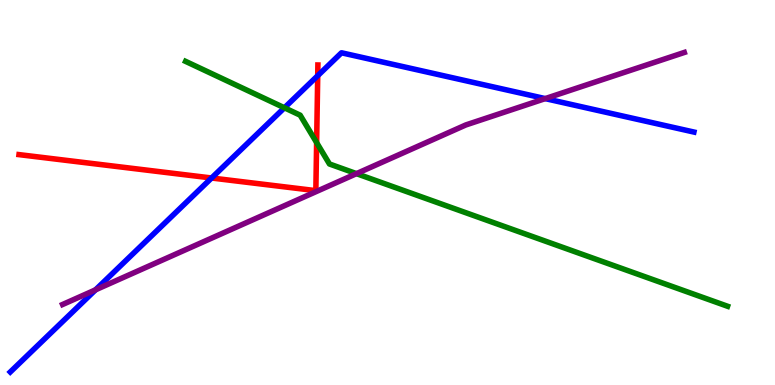[{'lines': ['blue', 'red'], 'intersections': [{'x': 2.73, 'y': 5.38}, {'x': 4.1, 'y': 8.03}]}, {'lines': ['green', 'red'], 'intersections': [{'x': 4.09, 'y': 6.3}]}, {'lines': ['purple', 'red'], 'intersections': []}, {'lines': ['blue', 'green'], 'intersections': [{'x': 3.67, 'y': 7.2}]}, {'lines': ['blue', 'purple'], 'intersections': [{'x': 1.23, 'y': 2.47}, {'x': 7.04, 'y': 7.44}]}, {'lines': ['green', 'purple'], 'intersections': [{'x': 4.6, 'y': 5.49}]}]